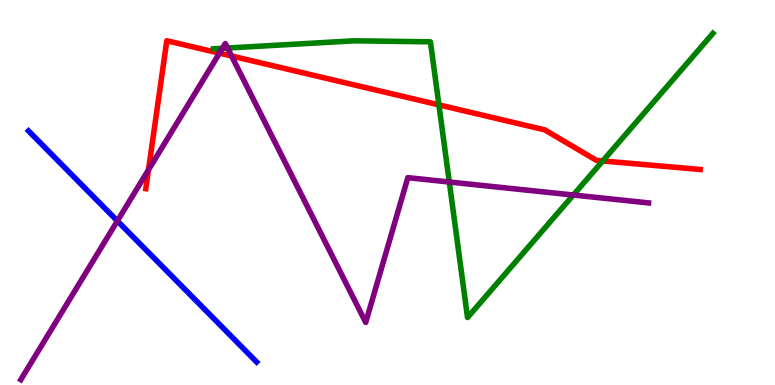[{'lines': ['blue', 'red'], 'intersections': []}, {'lines': ['green', 'red'], 'intersections': [{'x': 5.66, 'y': 7.28}, {'x': 7.78, 'y': 5.82}]}, {'lines': ['purple', 'red'], 'intersections': [{'x': 1.92, 'y': 5.59}, {'x': 2.83, 'y': 8.62}, {'x': 2.99, 'y': 8.55}]}, {'lines': ['blue', 'green'], 'intersections': []}, {'lines': ['blue', 'purple'], 'intersections': [{'x': 1.51, 'y': 4.26}]}, {'lines': ['green', 'purple'], 'intersections': [{'x': 2.87, 'y': 8.75}, {'x': 2.94, 'y': 8.75}, {'x': 5.8, 'y': 5.27}, {'x': 7.4, 'y': 4.93}]}]